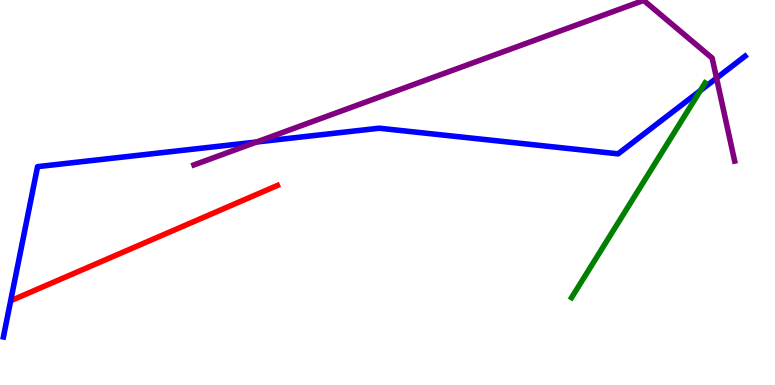[{'lines': ['blue', 'red'], 'intersections': []}, {'lines': ['green', 'red'], 'intersections': []}, {'lines': ['purple', 'red'], 'intersections': []}, {'lines': ['blue', 'green'], 'intersections': [{'x': 9.04, 'y': 7.65}]}, {'lines': ['blue', 'purple'], 'intersections': [{'x': 3.31, 'y': 6.31}, {'x': 9.25, 'y': 7.97}]}, {'lines': ['green', 'purple'], 'intersections': []}]